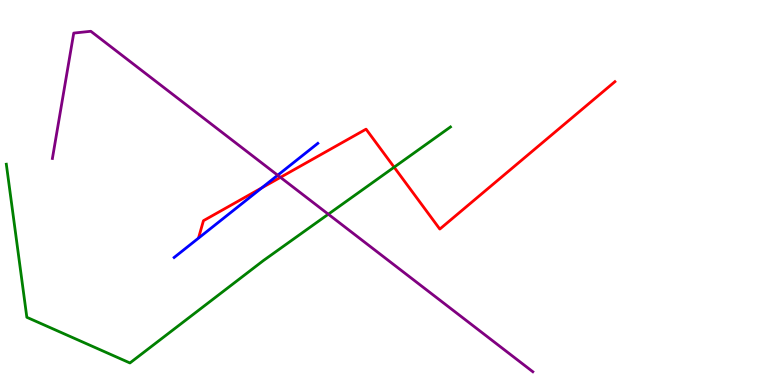[{'lines': ['blue', 'red'], 'intersections': [{'x': 3.38, 'y': 5.12}]}, {'lines': ['green', 'red'], 'intersections': [{'x': 5.09, 'y': 5.66}]}, {'lines': ['purple', 'red'], 'intersections': [{'x': 3.62, 'y': 5.39}]}, {'lines': ['blue', 'green'], 'intersections': []}, {'lines': ['blue', 'purple'], 'intersections': [{'x': 3.58, 'y': 5.45}]}, {'lines': ['green', 'purple'], 'intersections': [{'x': 4.24, 'y': 4.44}]}]